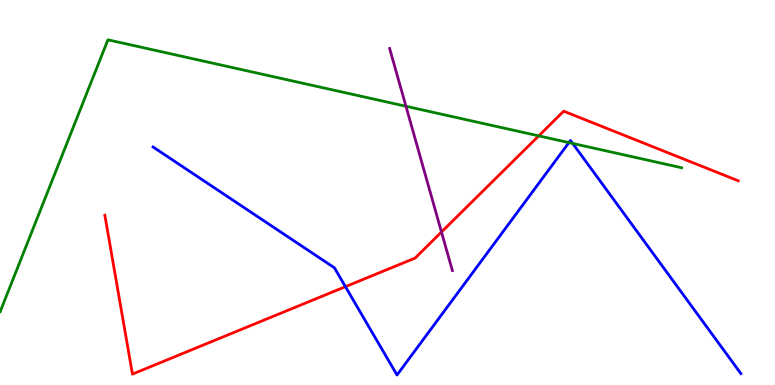[{'lines': ['blue', 'red'], 'intersections': [{'x': 4.46, 'y': 2.55}]}, {'lines': ['green', 'red'], 'intersections': [{'x': 6.95, 'y': 6.47}]}, {'lines': ['purple', 'red'], 'intersections': [{'x': 5.7, 'y': 3.97}]}, {'lines': ['blue', 'green'], 'intersections': [{'x': 7.34, 'y': 6.3}, {'x': 7.39, 'y': 6.27}]}, {'lines': ['blue', 'purple'], 'intersections': []}, {'lines': ['green', 'purple'], 'intersections': [{'x': 5.24, 'y': 7.24}]}]